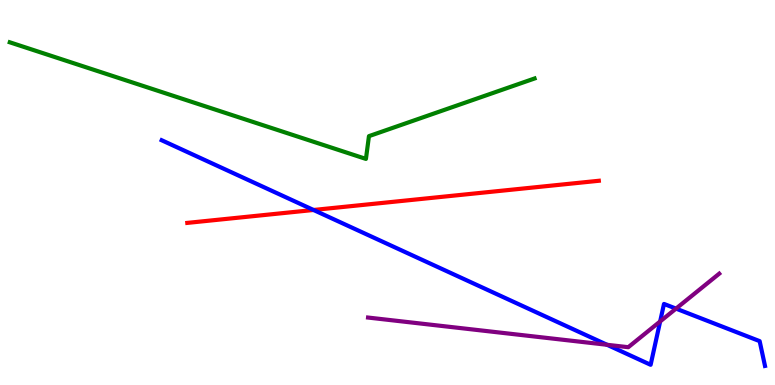[{'lines': ['blue', 'red'], 'intersections': [{'x': 4.05, 'y': 4.55}]}, {'lines': ['green', 'red'], 'intersections': []}, {'lines': ['purple', 'red'], 'intersections': []}, {'lines': ['blue', 'green'], 'intersections': []}, {'lines': ['blue', 'purple'], 'intersections': [{'x': 7.83, 'y': 1.04}, {'x': 8.52, 'y': 1.65}, {'x': 8.72, 'y': 1.98}]}, {'lines': ['green', 'purple'], 'intersections': []}]